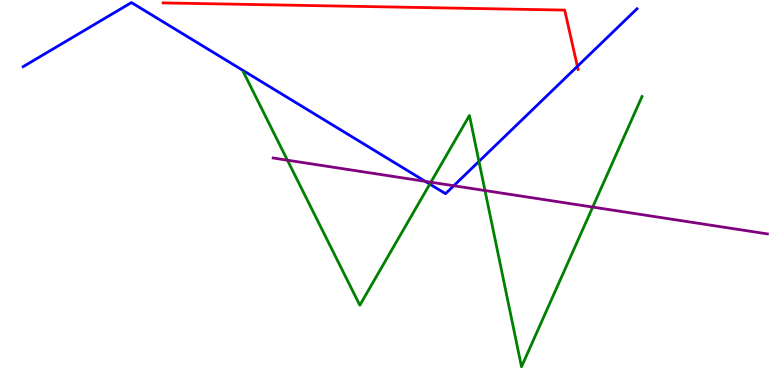[{'lines': ['blue', 'red'], 'intersections': [{'x': 7.45, 'y': 8.28}]}, {'lines': ['green', 'red'], 'intersections': []}, {'lines': ['purple', 'red'], 'intersections': []}, {'lines': ['blue', 'green'], 'intersections': [{'x': 5.55, 'y': 5.22}, {'x': 6.18, 'y': 5.81}]}, {'lines': ['blue', 'purple'], 'intersections': [{'x': 5.49, 'y': 5.29}, {'x': 5.86, 'y': 5.18}]}, {'lines': ['green', 'purple'], 'intersections': [{'x': 3.71, 'y': 5.84}, {'x': 5.56, 'y': 5.27}, {'x': 6.26, 'y': 5.05}, {'x': 7.65, 'y': 4.62}]}]